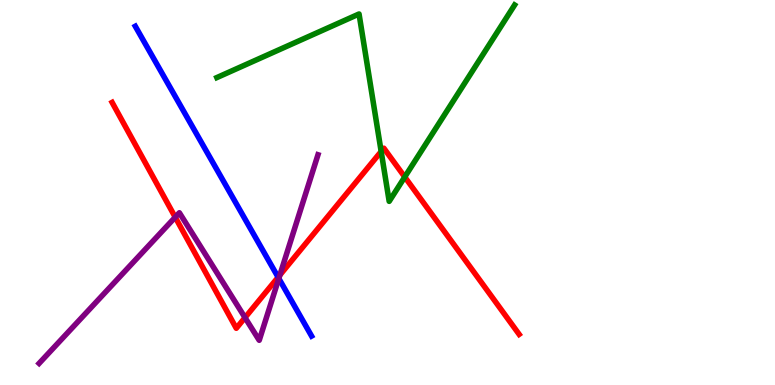[{'lines': ['blue', 'red'], 'intersections': [{'x': 3.59, 'y': 2.8}]}, {'lines': ['green', 'red'], 'intersections': [{'x': 4.92, 'y': 6.07}, {'x': 5.22, 'y': 5.4}]}, {'lines': ['purple', 'red'], 'intersections': [{'x': 2.26, 'y': 4.36}, {'x': 3.16, 'y': 1.75}, {'x': 3.61, 'y': 2.86}]}, {'lines': ['blue', 'green'], 'intersections': []}, {'lines': ['blue', 'purple'], 'intersections': [{'x': 3.6, 'y': 2.77}]}, {'lines': ['green', 'purple'], 'intersections': []}]